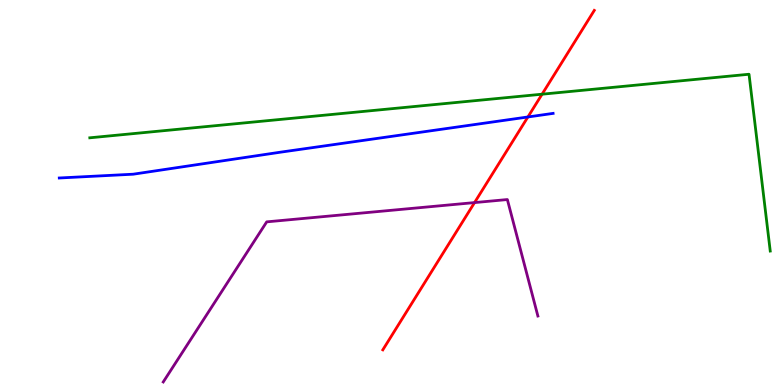[{'lines': ['blue', 'red'], 'intersections': [{'x': 6.81, 'y': 6.96}]}, {'lines': ['green', 'red'], 'intersections': [{'x': 6.99, 'y': 7.55}]}, {'lines': ['purple', 'red'], 'intersections': [{'x': 6.12, 'y': 4.74}]}, {'lines': ['blue', 'green'], 'intersections': []}, {'lines': ['blue', 'purple'], 'intersections': []}, {'lines': ['green', 'purple'], 'intersections': []}]